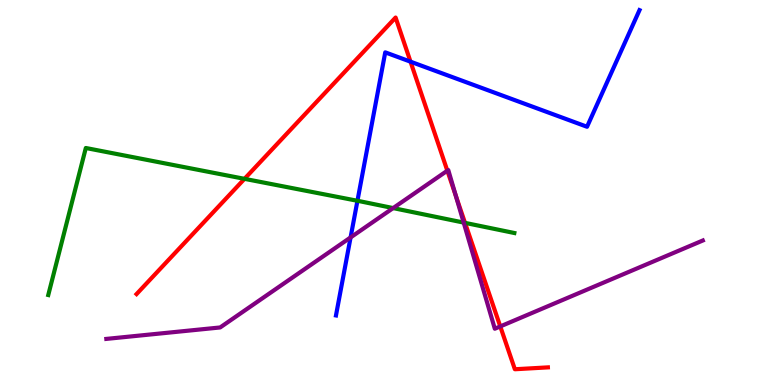[{'lines': ['blue', 'red'], 'intersections': [{'x': 5.3, 'y': 8.4}]}, {'lines': ['green', 'red'], 'intersections': [{'x': 3.15, 'y': 5.35}, {'x': 6.0, 'y': 4.21}]}, {'lines': ['purple', 'red'], 'intersections': [{'x': 5.77, 'y': 5.57}, {'x': 5.88, 'y': 4.91}, {'x': 6.46, 'y': 1.52}]}, {'lines': ['blue', 'green'], 'intersections': [{'x': 4.61, 'y': 4.78}]}, {'lines': ['blue', 'purple'], 'intersections': [{'x': 4.52, 'y': 3.83}]}, {'lines': ['green', 'purple'], 'intersections': [{'x': 5.07, 'y': 4.6}, {'x': 5.98, 'y': 4.22}]}]